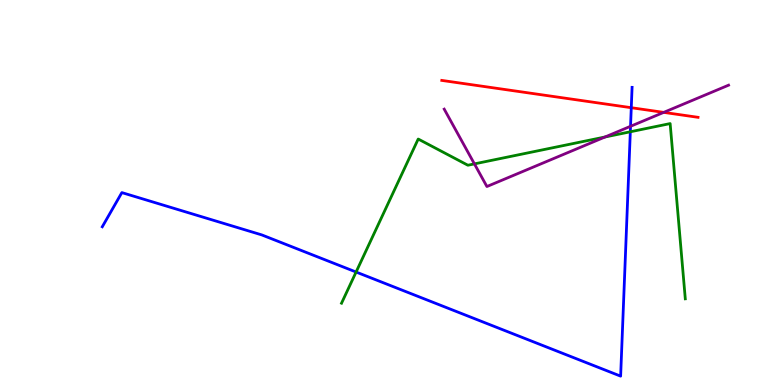[{'lines': ['blue', 'red'], 'intersections': [{'x': 8.15, 'y': 7.2}]}, {'lines': ['green', 'red'], 'intersections': []}, {'lines': ['purple', 'red'], 'intersections': [{'x': 8.56, 'y': 7.08}]}, {'lines': ['blue', 'green'], 'intersections': [{'x': 4.59, 'y': 2.93}, {'x': 8.13, 'y': 6.58}]}, {'lines': ['blue', 'purple'], 'intersections': [{'x': 8.14, 'y': 6.72}]}, {'lines': ['green', 'purple'], 'intersections': [{'x': 6.12, 'y': 5.74}, {'x': 7.81, 'y': 6.44}]}]